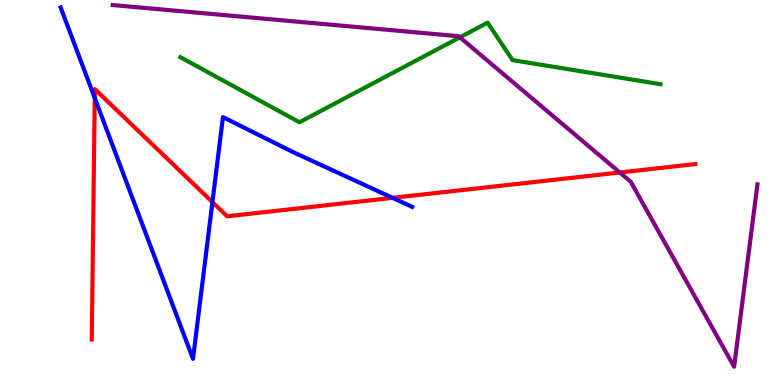[{'lines': ['blue', 'red'], 'intersections': [{'x': 1.22, 'y': 7.46}, {'x': 2.74, 'y': 4.75}, {'x': 5.07, 'y': 4.86}]}, {'lines': ['green', 'red'], 'intersections': []}, {'lines': ['purple', 'red'], 'intersections': [{'x': 8.0, 'y': 5.52}]}, {'lines': ['blue', 'green'], 'intersections': []}, {'lines': ['blue', 'purple'], 'intersections': []}, {'lines': ['green', 'purple'], 'intersections': [{'x': 5.93, 'y': 9.03}]}]